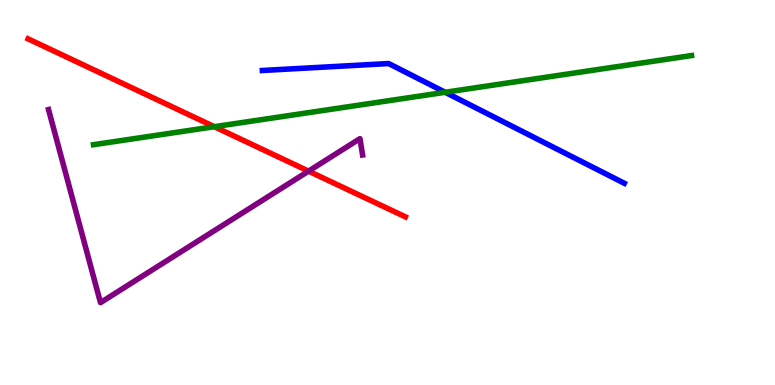[{'lines': ['blue', 'red'], 'intersections': []}, {'lines': ['green', 'red'], 'intersections': [{'x': 2.77, 'y': 6.71}]}, {'lines': ['purple', 'red'], 'intersections': [{'x': 3.98, 'y': 5.55}]}, {'lines': ['blue', 'green'], 'intersections': [{'x': 5.74, 'y': 7.6}]}, {'lines': ['blue', 'purple'], 'intersections': []}, {'lines': ['green', 'purple'], 'intersections': []}]